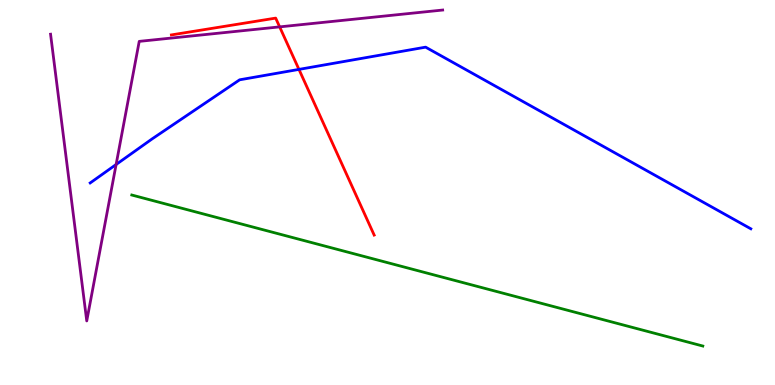[{'lines': ['blue', 'red'], 'intersections': [{'x': 3.86, 'y': 8.2}]}, {'lines': ['green', 'red'], 'intersections': []}, {'lines': ['purple', 'red'], 'intersections': [{'x': 3.61, 'y': 9.3}]}, {'lines': ['blue', 'green'], 'intersections': []}, {'lines': ['blue', 'purple'], 'intersections': [{'x': 1.5, 'y': 5.73}]}, {'lines': ['green', 'purple'], 'intersections': []}]